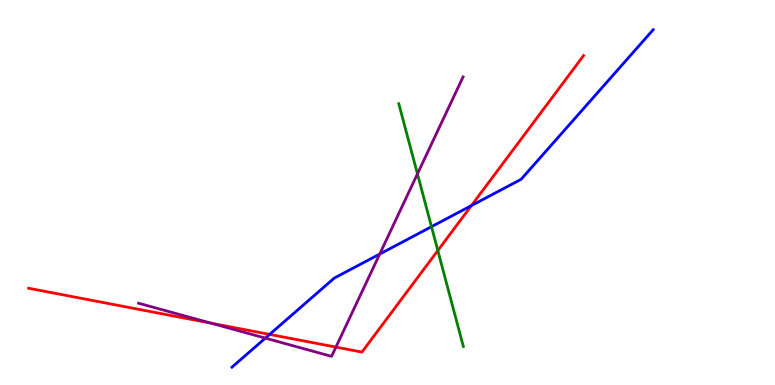[{'lines': ['blue', 'red'], 'intersections': [{'x': 3.48, 'y': 1.31}, {'x': 6.08, 'y': 4.66}]}, {'lines': ['green', 'red'], 'intersections': [{'x': 5.65, 'y': 3.49}]}, {'lines': ['purple', 'red'], 'intersections': [{'x': 2.73, 'y': 1.6}, {'x': 4.33, 'y': 0.984}]}, {'lines': ['blue', 'green'], 'intersections': [{'x': 5.57, 'y': 4.11}]}, {'lines': ['blue', 'purple'], 'intersections': [{'x': 3.42, 'y': 1.22}, {'x': 4.9, 'y': 3.4}]}, {'lines': ['green', 'purple'], 'intersections': [{'x': 5.39, 'y': 5.48}]}]